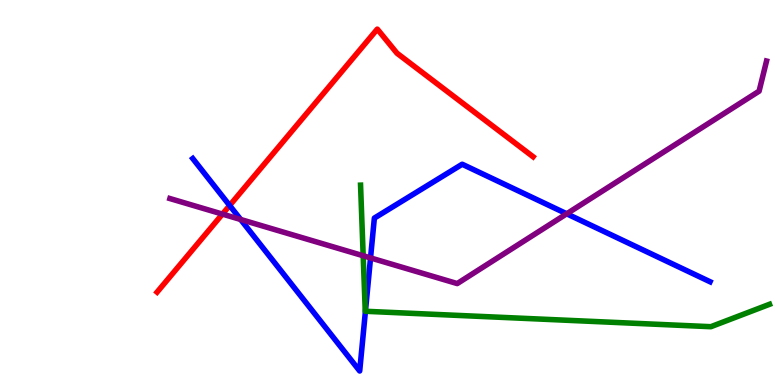[{'lines': ['blue', 'red'], 'intersections': [{'x': 2.96, 'y': 4.66}]}, {'lines': ['green', 'red'], 'intersections': []}, {'lines': ['purple', 'red'], 'intersections': [{'x': 2.87, 'y': 4.44}]}, {'lines': ['blue', 'green'], 'intersections': [{'x': 4.72, 'y': 1.91}]}, {'lines': ['blue', 'purple'], 'intersections': [{'x': 3.11, 'y': 4.3}, {'x': 4.78, 'y': 3.3}, {'x': 7.31, 'y': 4.45}]}, {'lines': ['green', 'purple'], 'intersections': [{'x': 4.69, 'y': 3.36}]}]